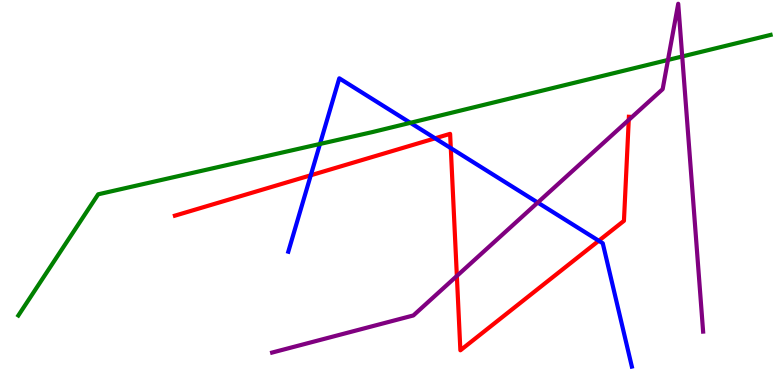[{'lines': ['blue', 'red'], 'intersections': [{'x': 4.01, 'y': 5.45}, {'x': 5.61, 'y': 6.41}, {'x': 5.82, 'y': 6.15}, {'x': 7.73, 'y': 3.75}]}, {'lines': ['green', 'red'], 'intersections': []}, {'lines': ['purple', 'red'], 'intersections': [{'x': 5.89, 'y': 2.83}, {'x': 8.11, 'y': 6.88}]}, {'lines': ['blue', 'green'], 'intersections': [{'x': 4.13, 'y': 6.26}, {'x': 5.3, 'y': 6.81}]}, {'lines': ['blue', 'purple'], 'intersections': [{'x': 6.94, 'y': 4.74}]}, {'lines': ['green', 'purple'], 'intersections': [{'x': 8.62, 'y': 8.44}, {'x': 8.8, 'y': 8.53}]}]